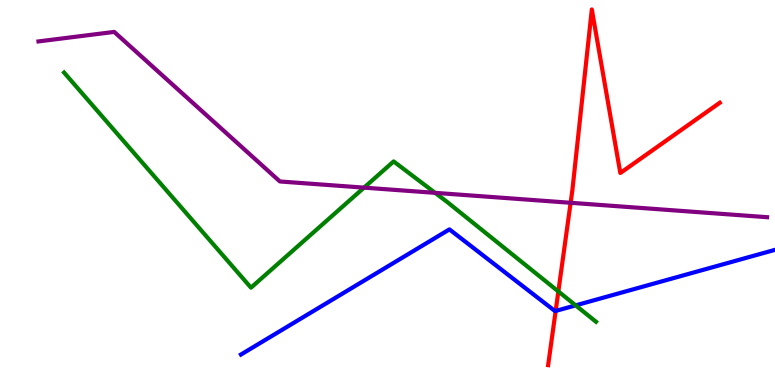[{'lines': ['blue', 'red'], 'intersections': [{'x': 7.17, 'y': 1.92}]}, {'lines': ['green', 'red'], 'intersections': [{'x': 7.2, 'y': 2.43}]}, {'lines': ['purple', 'red'], 'intersections': [{'x': 7.36, 'y': 4.73}]}, {'lines': ['blue', 'green'], 'intersections': [{'x': 7.43, 'y': 2.07}]}, {'lines': ['blue', 'purple'], 'intersections': []}, {'lines': ['green', 'purple'], 'intersections': [{'x': 4.7, 'y': 5.13}, {'x': 5.61, 'y': 4.99}]}]